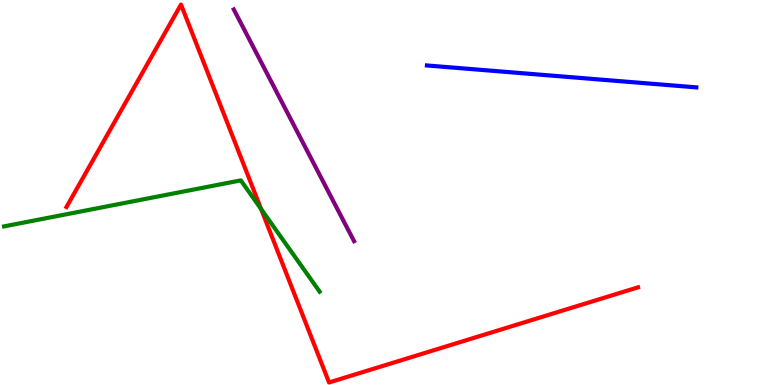[{'lines': ['blue', 'red'], 'intersections': []}, {'lines': ['green', 'red'], 'intersections': [{'x': 3.37, 'y': 4.57}]}, {'lines': ['purple', 'red'], 'intersections': []}, {'lines': ['blue', 'green'], 'intersections': []}, {'lines': ['blue', 'purple'], 'intersections': []}, {'lines': ['green', 'purple'], 'intersections': []}]